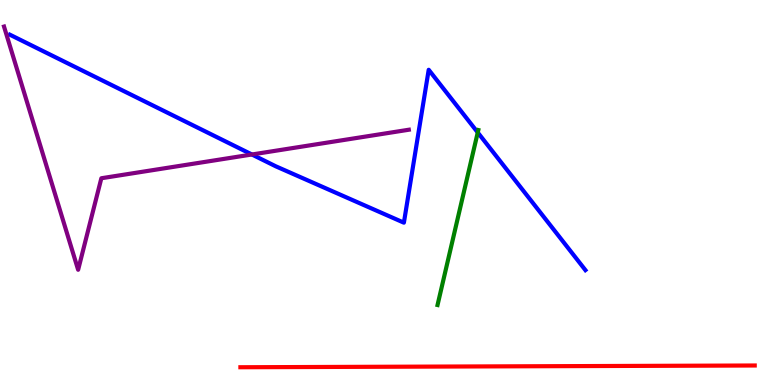[{'lines': ['blue', 'red'], 'intersections': []}, {'lines': ['green', 'red'], 'intersections': []}, {'lines': ['purple', 'red'], 'intersections': []}, {'lines': ['blue', 'green'], 'intersections': [{'x': 6.16, 'y': 6.56}]}, {'lines': ['blue', 'purple'], 'intersections': [{'x': 3.25, 'y': 5.99}]}, {'lines': ['green', 'purple'], 'intersections': []}]